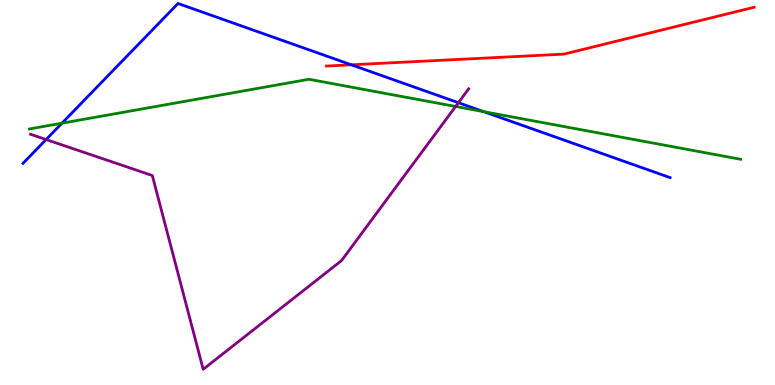[{'lines': ['blue', 'red'], 'intersections': [{'x': 4.53, 'y': 8.32}]}, {'lines': ['green', 'red'], 'intersections': []}, {'lines': ['purple', 'red'], 'intersections': []}, {'lines': ['blue', 'green'], 'intersections': [{'x': 0.8, 'y': 6.8}, {'x': 6.24, 'y': 7.1}]}, {'lines': ['blue', 'purple'], 'intersections': [{'x': 0.595, 'y': 6.38}, {'x': 5.91, 'y': 7.33}]}, {'lines': ['green', 'purple'], 'intersections': [{'x': 5.88, 'y': 7.23}]}]